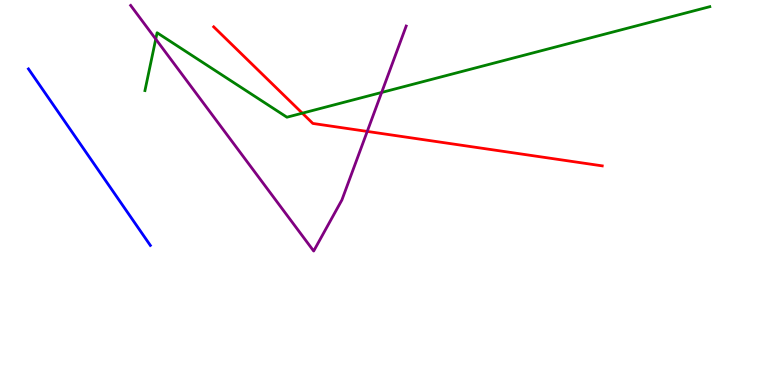[{'lines': ['blue', 'red'], 'intersections': []}, {'lines': ['green', 'red'], 'intersections': [{'x': 3.9, 'y': 7.06}]}, {'lines': ['purple', 'red'], 'intersections': [{'x': 4.74, 'y': 6.59}]}, {'lines': ['blue', 'green'], 'intersections': []}, {'lines': ['blue', 'purple'], 'intersections': []}, {'lines': ['green', 'purple'], 'intersections': [{'x': 2.01, 'y': 8.98}, {'x': 4.92, 'y': 7.6}]}]